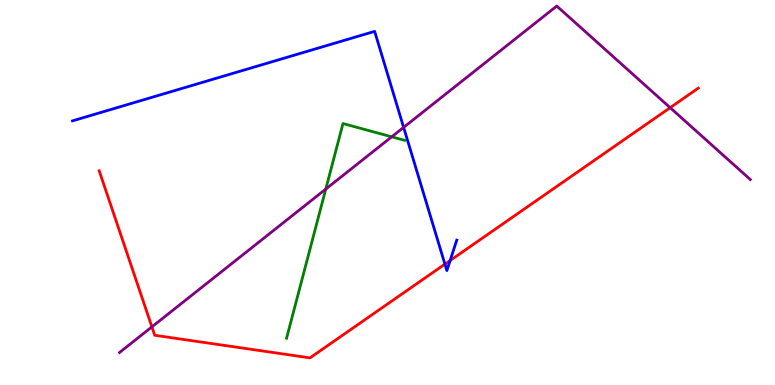[{'lines': ['blue', 'red'], 'intersections': [{'x': 5.74, 'y': 3.14}, {'x': 5.81, 'y': 3.23}]}, {'lines': ['green', 'red'], 'intersections': []}, {'lines': ['purple', 'red'], 'intersections': [{'x': 1.96, 'y': 1.51}, {'x': 8.65, 'y': 7.2}]}, {'lines': ['blue', 'green'], 'intersections': []}, {'lines': ['blue', 'purple'], 'intersections': [{'x': 5.21, 'y': 6.69}]}, {'lines': ['green', 'purple'], 'intersections': [{'x': 4.2, 'y': 5.09}, {'x': 5.05, 'y': 6.45}]}]